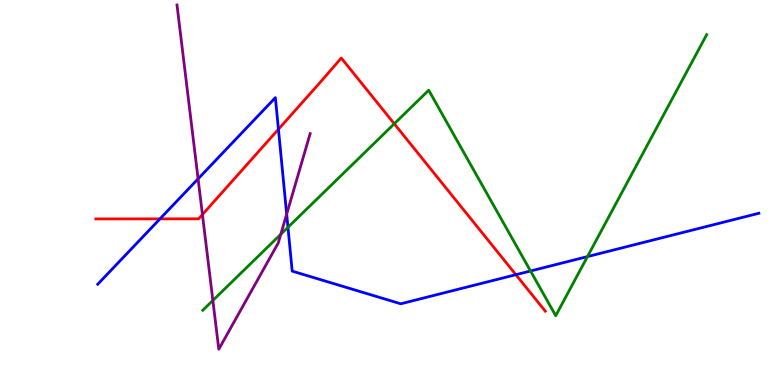[{'lines': ['blue', 'red'], 'intersections': [{'x': 2.06, 'y': 4.32}, {'x': 3.59, 'y': 6.64}, {'x': 6.66, 'y': 2.87}]}, {'lines': ['green', 'red'], 'intersections': [{'x': 5.09, 'y': 6.78}]}, {'lines': ['purple', 'red'], 'intersections': [{'x': 2.61, 'y': 4.43}]}, {'lines': ['blue', 'green'], 'intersections': [{'x': 3.72, 'y': 4.1}, {'x': 6.85, 'y': 2.96}, {'x': 7.58, 'y': 3.34}]}, {'lines': ['blue', 'purple'], 'intersections': [{'x': 2.56, 'y': 5.36}, {'x': 3.7, 'y': 4.44}]}, {'lines': ['green', 'purple'], 'intersections': [{'x': 2.75, 'y': 2.2}, {'x': 3.62, 'y': 3.91}]}]